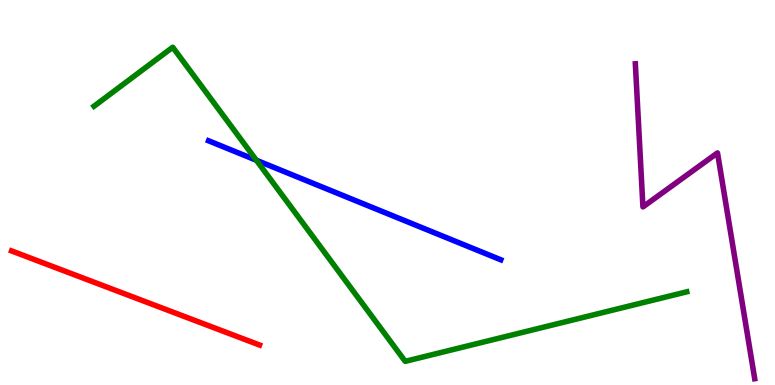[{'lines': ['blue', 'red'], 'intersections': []}, {'lines': ['green', 'red'], 'intersections': []}, {'lines': ['purple', 'red'], 'intersections': []}, {'lines': ['blue', 'green'], 'intersections': [{'x': 3.31, 'y': 5.84}]}, {'lines': ['blue', 'purple'], 'intersections': []}, {'lines': ['green', 'purple'], 'intersections': []}]